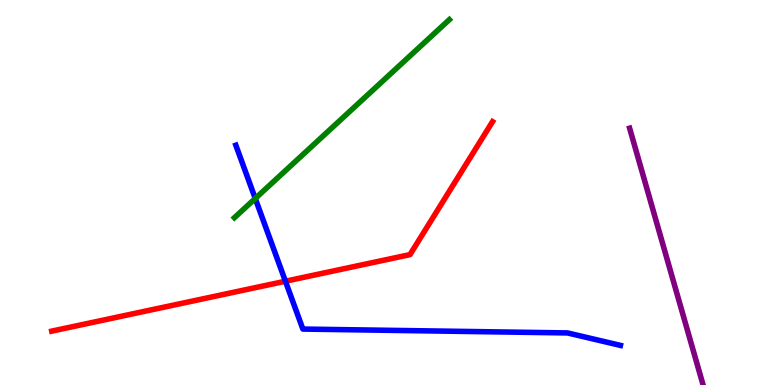[{'lines': ['blue', 'red'], 'intersections': [{'x': 3.68, 'y': 2.7}]}, {'lines': ['green', 'red'], 'intersections': []}, {'lines': ['purple', 'red'], 'intersections': []}, {'lines': ['blue', 'green'], 'intersections': [{'x': 3.29, 'y': 4.84}]}, {'lines': ['blue', 'purple'], 'intersections': []}, {'lines': ['green', 'purple'], 'intersections': []}]